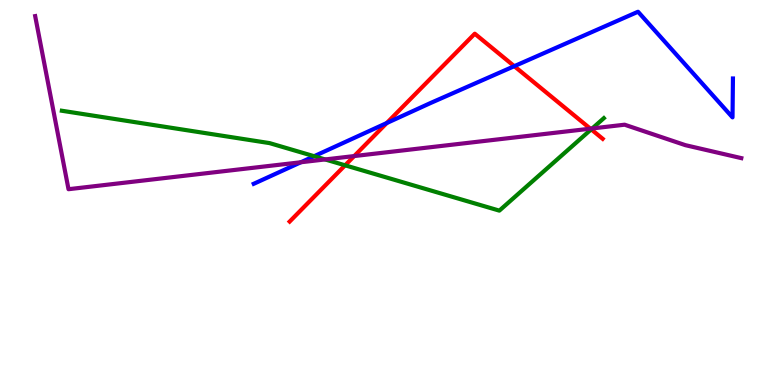[{'lines': ['blue', 'red'], 'intersections': [{'x': 4.99, 'y': 6.8}, {'x': 6.64, 'y': 8.28}]}, {'lines': ['green', 'red'], 'intersections': [{'x': 4.45, 'y': 5.71}, {'x': 7.63, 'y': 6.64}]}, {'lines': ['purple', 'red'], 'intersections': [{'x': 4.57, 'y': 5.95}, {'x': 7.62, 'y': 6.66}]}, {'lines': ['blue', 'green'], 'intersections': [{'x': 4.05, 'y': 5.94}]}, {'lines': ['blue', 'purple'], 'intersections': [{'x': 3.88, 'y': 5.79}]}, {'lines': ['green', 'purple'], 'intersections': [{'x': 4.2, 'y': 5.86}, {'x': 7.64, 'y': 6.66}]}]